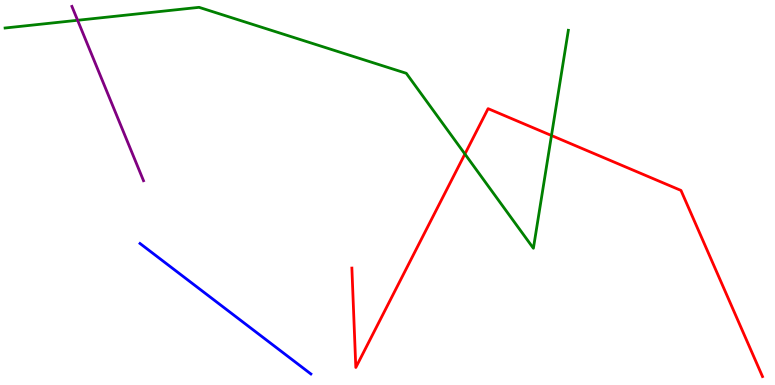[{'lines': ['blue', 'red'], 'intersections': []}, {'lines': ['green', 'red'], 'intersections': [{'x': 6.0, 'y': 6.0}, {'x': 7.12, 'y': 6.48}]}, {'lines': ['purple', 'red'], 'intersections': []}, {'lines': ['blue', 'green'], 'intersections': []}, {'lines': ['blue', 'purple'], 'intersections': []}, {'lines': ['green', 'purple'], 'intersections': [{'x': 1.0, 'y': 9.47}]}]